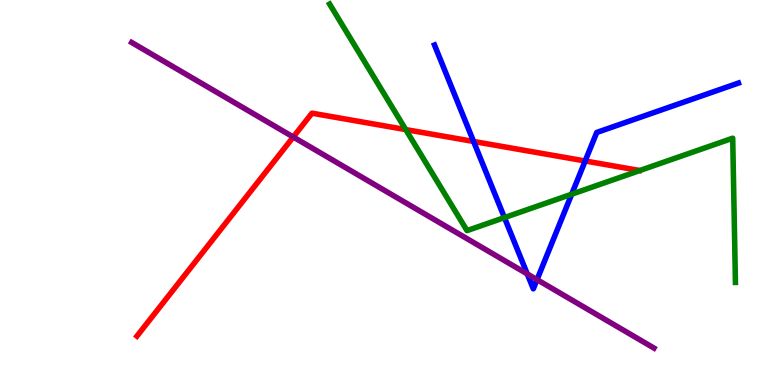[{'lines': ['blue', 'red'], 'intersections': [{'x': 6.11, 'y': 6.33}, {'x': 7.55, 'y': 5.82}]}, {'lines': ['green', 'red'], 'intersections': [{'x': 5.24, 'y': 6.63}]}, {'lines': ['purple', 'red'], 'intersections': [{'x': 3.78, 'y': 6.44}]}, {'lines': ['blue', 'green'], 'intersections': [{'x': 6.51, 'y': 4.35}, {'x': 7.38, 'y': 4.96}]}, {'lines': ['blue', 'purple'], 'intersections': [{'x': 6.8, 'y': 2.88}, {'x': 6.93, 'y': 2.74}]}, {'lines': ['green', 'purple'], 'intersections': []}]